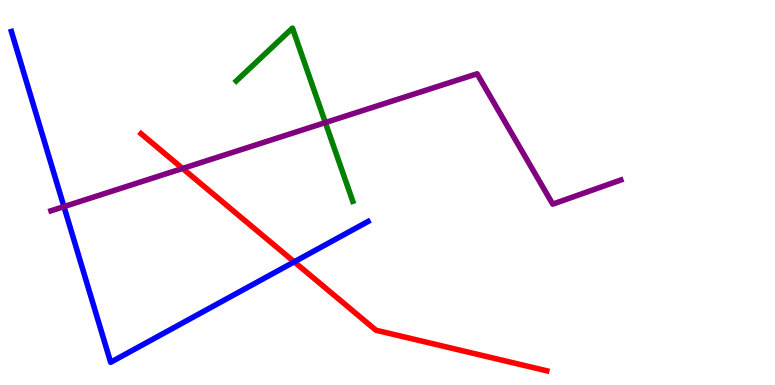[{'lines': ['blue', 'red'], 'intersections': [{'x': 3.8, 'y': 3.2}]}, {'lines': ['green', 'red'], 'intersections': []}, {'lines': ['purple', 'red'], 'intersections': [{'x': 2.36, 'y': 5.62}]}, {'lines': ['blue', 'green'], 'intersections': []}, {'lines': ['blue', 'purple'], 'intersections': [{'x': 0.825, 'y': 4.63}]}, {'lines': ['green', 'purple'], 'intersections': [{'x': 4.2, 'y': 6.82}]}]